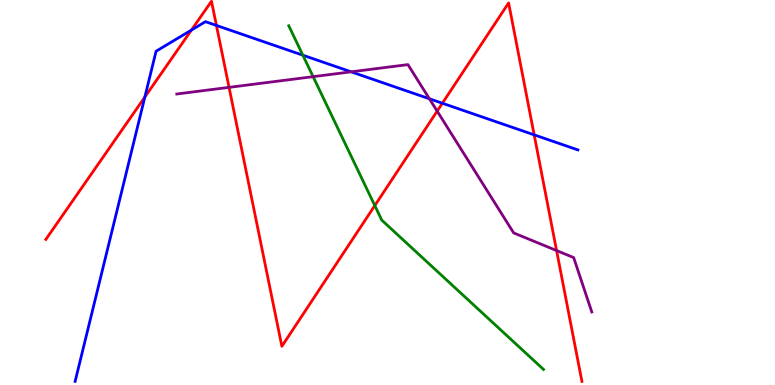[{'lines': ['blue', 'red'], 'intersections': [{'x': 1.87, 'y': 7.48}, {'x': 2.47, 'y': 9.22}, {'x': 2.79, 'y': 9.34}, {'x': 5.71, 'y': 7.32}, {'x': 6.89, 'y': 6.5}]}, {'lines': ['green', 'red'], 'intersections': [{'x': 4.84, 'y': 4.66}]}, {'lines': ['purple', 'red'], 'intersections': [{'x': 2.96, 'y': 7.73}, {'x': 5.64, 'y': 7.11}, {'x': 7.18, 'y': 3.49}]}, {'lines': ['blue', 'green'], 'intersections': [{'x': 3.91, 'y': 8.57}]}, {'lines': ['blue', 'purple'], 'intersections': [{'x': 4.53, 'y': 8.13}, {'x': 5.54, 'y': 7.43}]}, {'lines': ['green', 'purple'], 'intersections': [{'x': 4.04, 'y': 8.01}]}]